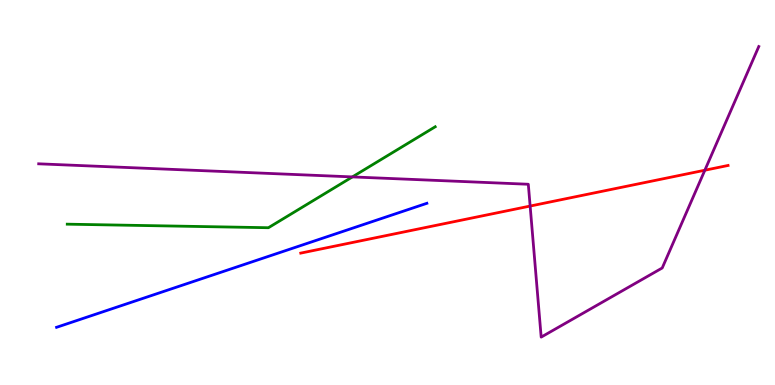[{'lines': ['blue', 'red'], 'intersections': []}, {'lines': ['green', 'red'], 'intersections': []}, {'lines': ['purple', 'red'], 'intersections': [{'x': 6.84, 'y': 4.65}, {'x': 9.09, 'y': 5.58}]}, {'lines': ['blue', 'green'], 'intersections': []}, {'lines': ['blue', 'purple'], 'intersections': []}, {'lines': ['green', 'purple'], 'intersections': [{'x': 4.55, 'y': 5.4}]}]